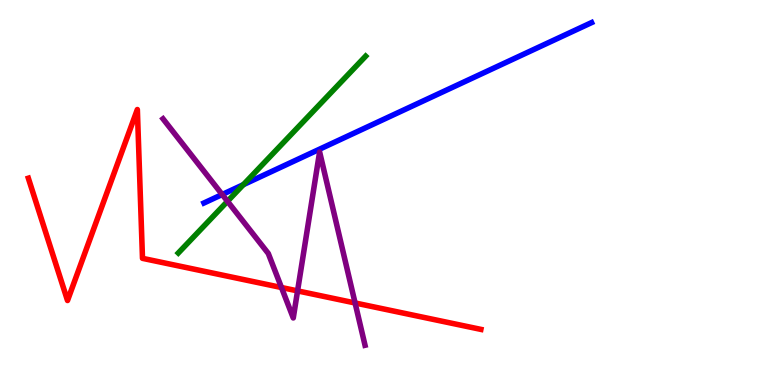[{'lines': ['blue', 'red'], 'intersections': []}, {'lines': ['green', 'red'], 'intersections': []}, {'lines': ['purple', 'red'], 'intersections': [{'x': 3.63, 'y': 2.53}, {'x': 3.84, 'y': 2.44}, {'x': 4.58, 'y': 2.13}]}, {'lines': ['blue', 'green'], 'intersections': [{'x': 3.14, 'y': 5.2}]}, {'lines': ['blue', 'purple'], 'intersections': [{'x': 2.87, 'y': 4.95}]}, {'lines': ['green', 'purple'], 'intersections': [{'x': 2.94, 'y': 4.77}]}]